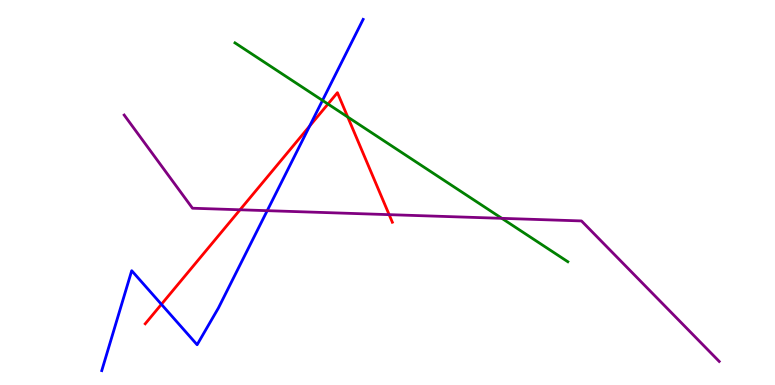[{'lines': ['blue', 'red'], 'intersections': [{'x': 2.08, 'y': 2.1}, {'x': 4.0, 'y': 6.72}]}, {'lines': ['green', 'red'], 'intersections': [{'x': 4.23, 'y': 7.3}, {'x': 4.49, 'y': 6.96}]}, {'lines': ['purple', 'red'], 'intersections': [{'x': 3.1, 'y': 4.55}, {'x': 5.02, 'y': 4.42}]}, {'lines': ['blue', 'green'], 'intersections': [{'x': 4.16, 'y': 7.39}]}, {'lines': ['blue', 'purple'], 'intersections': [{'x': 3.45, 'y': 4.53}]}, {'lines': ['green', 'purple'], 'intersections': [{'x': 6.48, 'y': 4.33}]}]